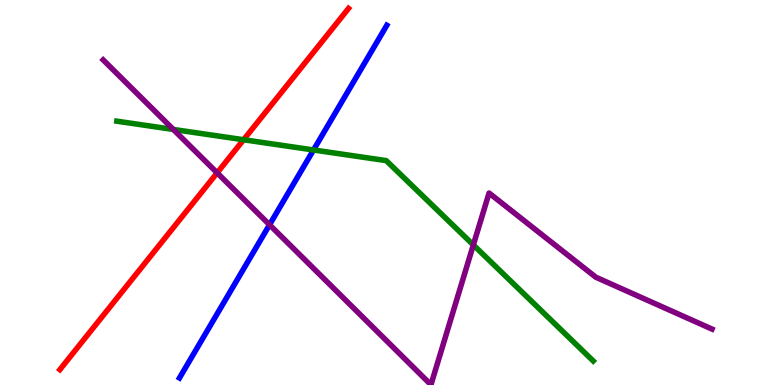[{'lines': ['blue', 'red'], 'intersections': []}, {'lines': ['green', 'red'], 'intersections': [{'x': 3.14, 'y': 6.37}]}, {'lines': ['purple', 'red'], 'intersections': [{'x': 2.8, 'y': 5.51}]}, {'lines': ['blue', 'green'], 'intersections': [{'x': 4.05, 'y': 6.1}]}, {'lines': ['blue', 'purple'], 'intersections': [{'x': 3.48, 'y': 4.16}]}, {'lines': ['green', 'purple'], 'intersections': [{'x': 2.24, 'y': 6.64}, {'x': 6.11, 'y': 3.64}]}]